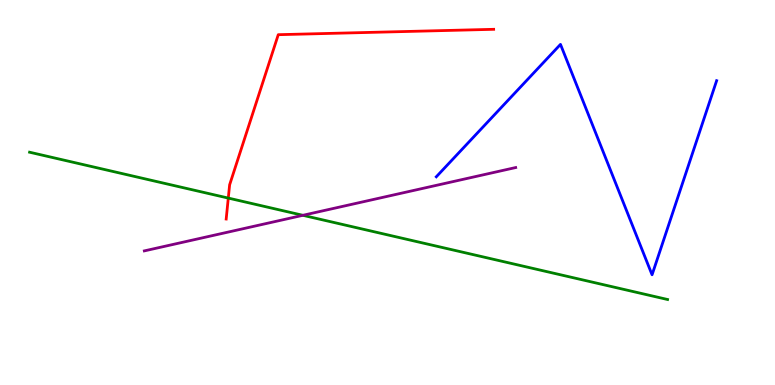[{'lines': ['blue', 'red'], 'intersections': []}, {'lines': ['green', 'red'], 'intersections': [{'x': 2.95, 'y': 4.85}]}, {'lines': ['purple', 'red'], 'intersections': []}, {'lines': ['blue', 'green'], 'intersections': []}, {'lines': ['blue', 'purple'], 'intersections': []}, {'lines': ['green', 'purple'], 'intersections': [{'x': 3.91, 'y': 4.41}]}]